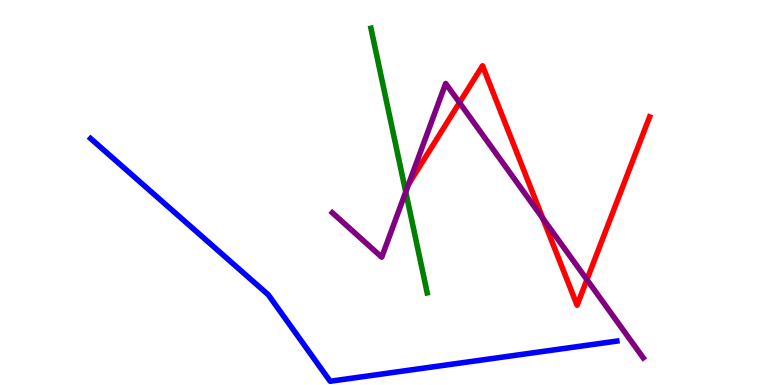[{'lines': ['blue', 'red'], 'intersections': []}, {'lines': ['green', 'red'], 'intersections': []}, {'lines': ['purple', 'red'], 'intersections': [{'x': 5.93, 'y': 7.33}, {'x': 7.0, 'y': 4.33}, {'x': 7.57, 'y': 2.74}]}, {'lines': ['blue', 'green'], 'intersections': []}, {'lines': ['blue', 'purple'], 'intersections': []}, {'lines': ['green', 'purple'], 'intersections': [{'x': 5.24, 'y': 5.01}]}]